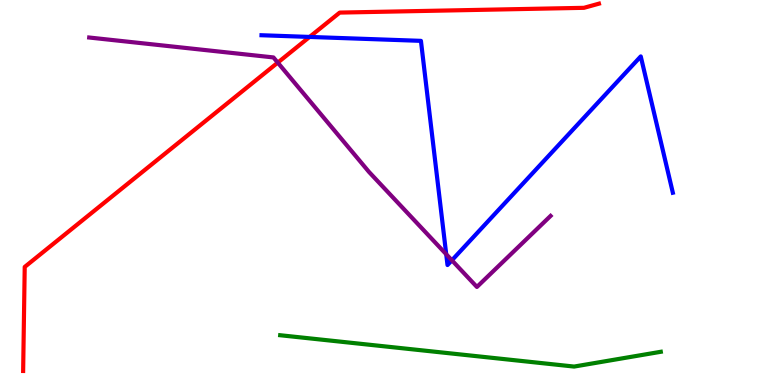[{'lines': ['blue', 'red'], 'intersections': [{'x': 3.99, 'y': 9.04}]}, {'lines': ['green', 'red'], 'intersections': []}, {'lines': ['purple', 'red'], 'intersections': [{'x': 3.58, 'y': 8.37}]}, {'lines': ['blue', 'green'], 'intersections': []}, {'lines': ['blue', 'purple'], 'intersections': [{'x': 5.76, 'y': 3.4}, {'x': 5.83, 'y': 3.24}]}, {'lines': ['green', 'purple'], 'intersections': []}]